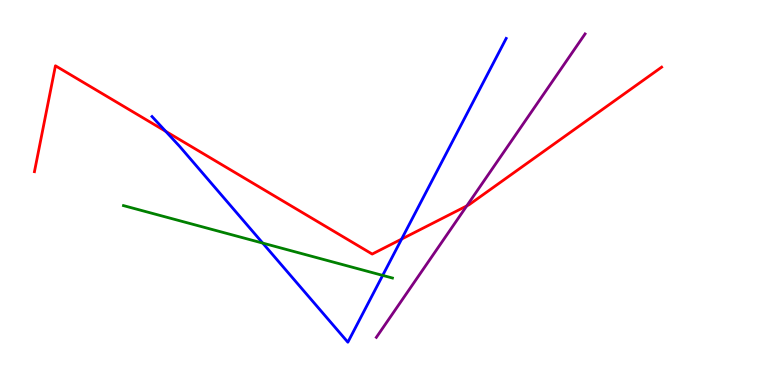[{'lines': ['blue', 'red'], 'intersections': [{'x': 2.14, 'y': 6.59}, {'x': 5.18, 'y': 3.79}]}, {'lines': ['green', 'red'], 'intersections': []}, {'lines': ['purple', 'red'], 'intersections': [{'x': 6.02, 'y': 4.65}]}, {'lines': ['blue', 'green'], 'intersections': [{'x': 3.39, 'y': 3.69}, {'x': 4.94, 'y': 2.85}]}, {'lines': ['blue', 'purple'], 'intersections': []}, {'lines': ['green', 'purple'], 'intersections': []}]